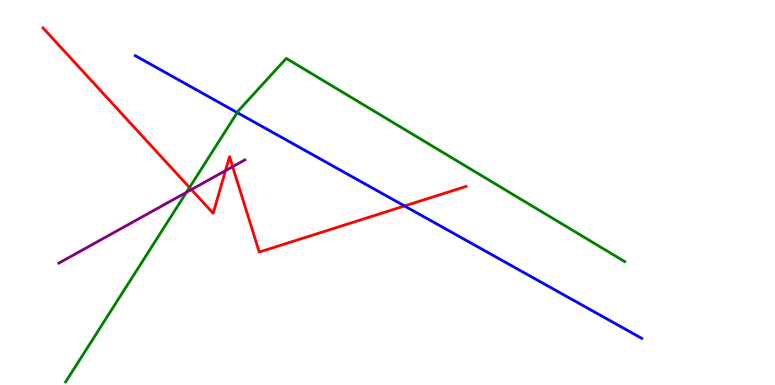[{'lines': ['blue', 'red'], 'intersections': [{'x': 5.22, 'y': 4.65}]}, {'lines': ['green', 'red'], 'intersections': [{'x': 2.45, 'y': 5.13}]}, {'lines': ['purple', 'red'], 'intersections': [{'x': 2.47, 'y': 5.08}, {'x': 2.91, 'y': 5.57}, {'x': 3.0, 'y': 5.67}]}, {'lines': ['blue', 'green'], 'intersections': [{'x': 3.06, 'y': 7.08}]}, {'lines': ['blue', 'purple'], 'intersections': []}, {'lines': ['green', 'purple'], 'intersections': [{'x': 2.41, 'y': 5.0}]}]